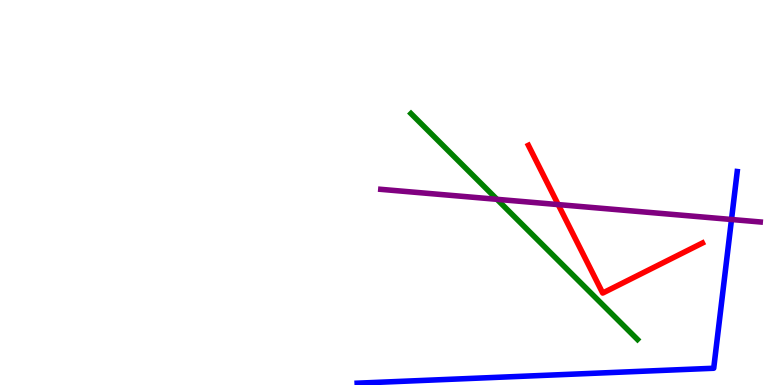[{'lines': ['blue', 'red'], 'intersections': []}, {'lines': ['green', 'red'], 'intersections': []}, {'lines': ['purple', 'red'], 'intersections': [{'x': 7.2, 'y': 4.69}]}, {'lines': ['blue', 'green'], 'intersections': []}, {'lines': ['blue', 'purple'], 'intersections': [{'x': 9.44, 'y': 4.3}]}, {'lines': ['green', 'purple'], 'intersections': [{'x': 6.41, 'y': 4.82}]}]